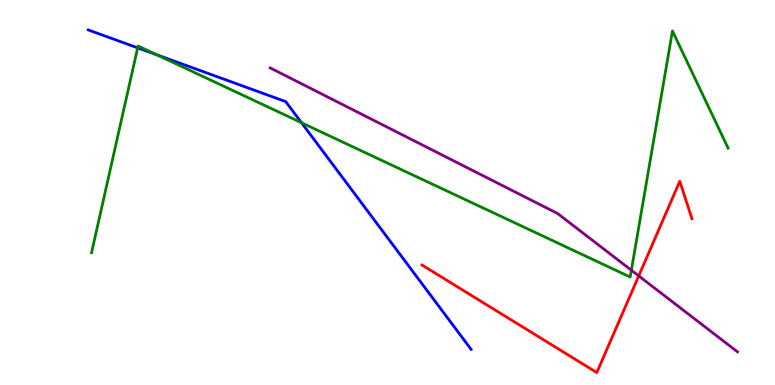[{'lines': ['blue', 'red'], 'intersections': []}, {'lines': ['green', 'red'], 'intersections': []}, {'lines': ['purple', 'red'], 'intersections': [{'x': 8.24, 'y': 2.83}]}, {'lines': ['blue', 'green'], 'intersections': [{'x': 1.78, 'y': 8.76}, {'x': 2.02, 'y': 8.58}, {'x': 3.89, 'y': 6.81}]}, {'lines': ['blue', 'purple'], 'intersections': []}, {'lines': ['green', 'purple'], 'intersections': [{'x': 8.15, 'y': 2.98}]}]